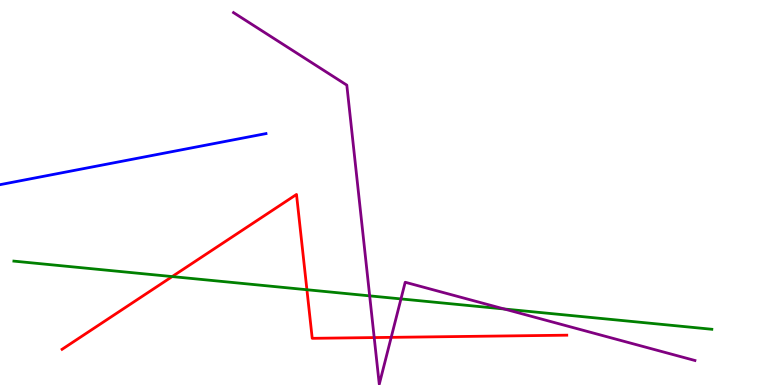[{'lines': ['blue', 'red'], 'intersections': []}, {'lines': ['green', 'red'], 'intersections': [{'x': 2.22, 'y': 2.82}, {'x': 3.96, 'y': 2.47}]}, {'lines': ['purple', 'red'], 'intersections': [{'x': 4.83, 'y': 1.23}, {'x': 5.05, 'y': 1.24}]}, {'lines': ['blue', 'green'], 'intersections': []}, {'lines': ['blue', 'purple'], 'intersections': []}, {'lines': ['green', 'purple'], 'intersections': [{'x': 4.77, 'y': 2.32}, {'x': 5.17, 'y': 2.24}, {'x': 6.51, 'y': 1.97}]}]